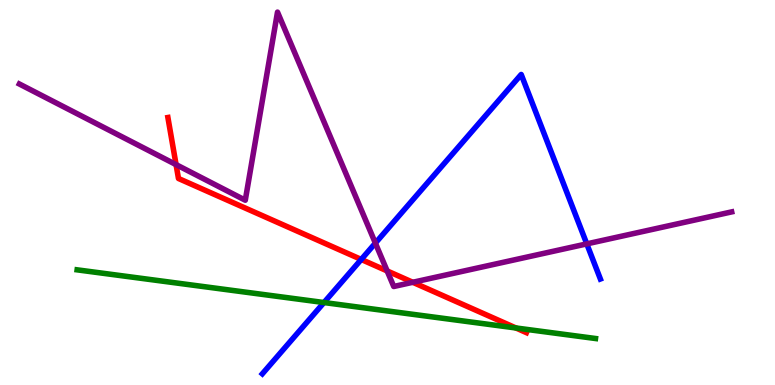[{'lines': ['blue', 'red'], 'intersections': [{'x': 4.66, 'y': 3.26}]}, {'lines': ['green', 'red'], 'intersections': [{'x': 6.66, 'y': 1.48}]}, {'lines': ['purple', 'red'], 'intersections': [{'x': 2.27, 'y': 5.72}, {'x': 5.0, 'y': 2.96}, {'x': 5.33, 'y': 2.67}]}, {'lines': ['blue', 'green'], 'intersections': [{'x': 4.18, 'y': 2.14}]}, {'lines': ['blue', 'purple'], 'intersections': [{'x': 4.84, 'y': 3.69}, {'x': 7.57, 'y': 3.67}]}, {'lines': ['green', 'purple'], 'intersections': []}]